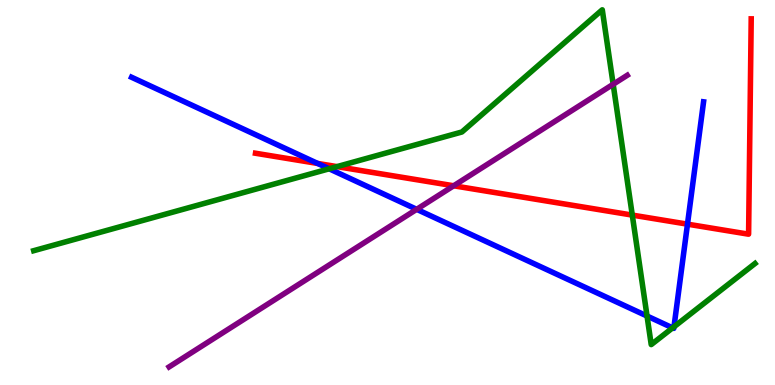[{'lines': ['blue', 'red'], 'intersections': [{'x': 4.1, 'y': 5.75}, {'x': 8.87, 'y': 4.18}]}, {'lines': ['green', 'red'], 'intersections': [{'x': 4.35, 'y': 5.67}, {'x': 8.16, 'y': 4.41}]}, {'lines': ['purple', 'red'], 'intersections': [{'x': 5.85, 'y': 5.17}]}, {'lines': ['blue', 'green'], 'intersections': [{'x': 4.25, 'y': 5.62}, {'x': 8.35, 'y': 1.79}, {'x': 8.68, 'y': 1.48}, {'x': 8.7, 'y': 1.51}]}, {'lines': ['blue', 'purple'], 'intersections': [{'x': 5.38, 'y': 4.56}]}, {'lines': ['green', 'purple'], 'intersections': [{'x': 7.91, 'y': 7.81}]}]